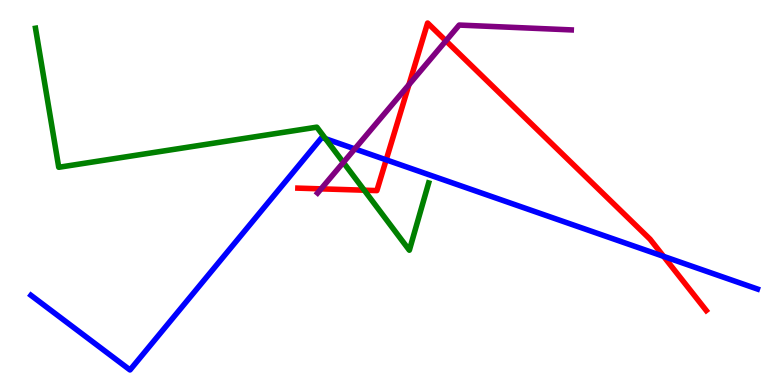[{'lines': ['blue', 'red'], 'intersections': [{'x': 4.98, 'y': 5.85}, {'x': 8.56, 'y': 3.34}]}, {'lines': ['green', 'red'], 'intersections': [{'x': 4.7, 'y': 5.06}]}, {'lines': ['purple', 'red'], 'intersections': [{'x': 4.14, 'y': 5.09}, {'x': 5.28, 'y': 7.8}, {'x': 5.75, 'y': 8.94}]}, {'lines': ['blue', 'green'], 'intersections': [{'x': 4.2, 'y': 6.4}]}, {'lines': ['blue', 'purple'], 'intersections': [{'x': 4.58, 'y': 6.13}]}, {'lines': ['green', 'purple'], 'intersections': [{'x': 4.43, 'y': 5.78}]}]